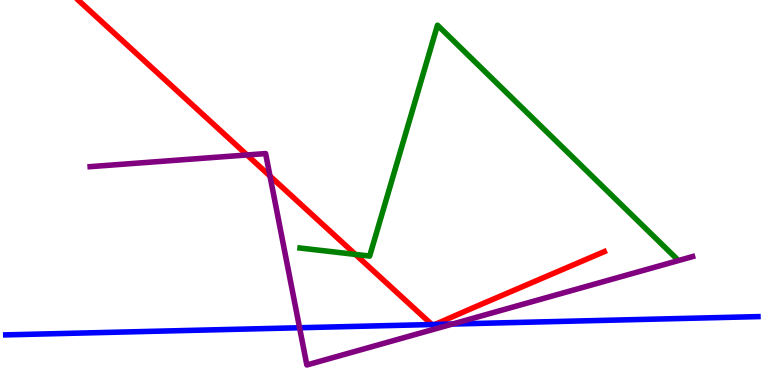[{'lines': ['blue', 'red'], 'intersections': [{'x': 5.57, 'y': 1.57}, {'x': 5.61, 'y': 1.57}]}, {'lines': ['green', 'red'], 'intersections': [{'x': 4.59, 'y': 3.39}]}, {'lines': ['purple', 'red'], 'intersections': [{'x': 3.19, 'y': 5.98}, {'x': 3.48, 'y': 5.43}]}, {'lines': ['blue', 'green'], 'intersections': []}, {'lines': ['blue', 'purple'], 'intersections': [{'x': 3.87, 'y': 1.49}, {'x': 5.84, 'y': 1.58}]}, {'lines': ['green', 'purple'], 'intersections': []}]